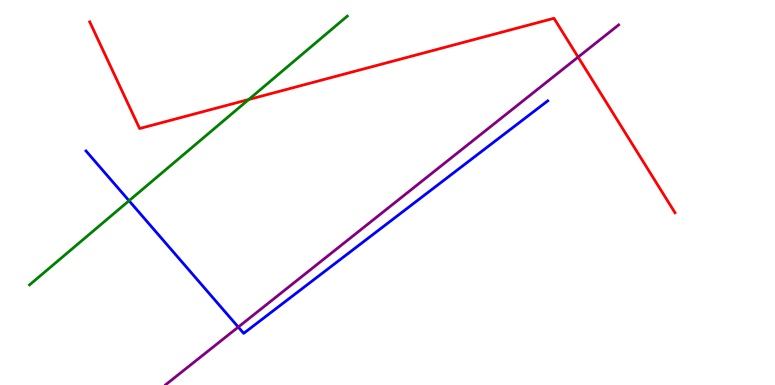[{'lines': ['blue', 'red'], 'intersections': []}, {'lines': ['green', 'red'], 'intersections': [{'x': 3.21, 'y': 7.42}]}, {'lines': ['purple', 'red'], 'intersections': [{'x': 7.46, 'y': 8.52}]}, {'lines': ['blue', 'green'], 'intersections': [{'x': 1.66, 'y': 4.79}]}, {'lines': ['blue', 'purple'], 'intersections': [{'x': 3.07, 'y': 1.5}]}, {'lines': ['green', 'purple'], 'intersections': []}]